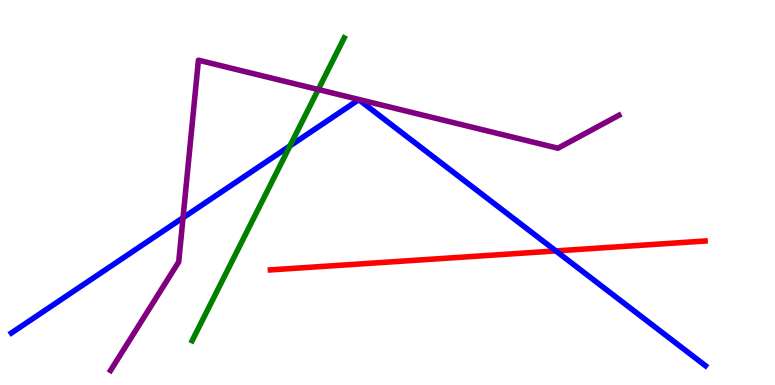[{'lines': ['blue', 'red'], 'intersections': [{'x': 7.17, 'y': 3.48}]}, {'lines': ['green', 'red'], 'intersections': []}, {'lines': ['purple', 'red'], 'intersections': []}, {'lines': ['blue', 'green'], 'intersections': [{'x': 3.74, 'y': 6.21}]}, {'lines': ['blue', 'purple'], 'intersections': [{'x': 2.36, 'y': 4.34}]}, {'lines': ['green', 'purple'], 'intersections': [{'x': 4.11, 'y': 7.67}]}]